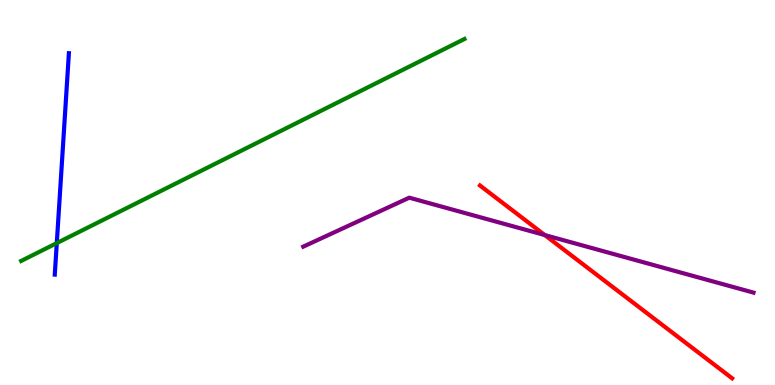[{'lines': ['blue', 'red'], 'intersections': []}, {'lines': ['green', 'red'], 'intersections': []}, {'lines': ['purple', 'red'], 'intersections': [{'x': 7.03, 'y': 3.89}]}, {'lines': ['blue', 'green'], 'intersections': [{'x': 0.733, 'y': 3.69}]}, {'lines': ['blue', 'purple'], 'intersections': []}, {'lines': ['green', 'purple'], 'intersections': []}]